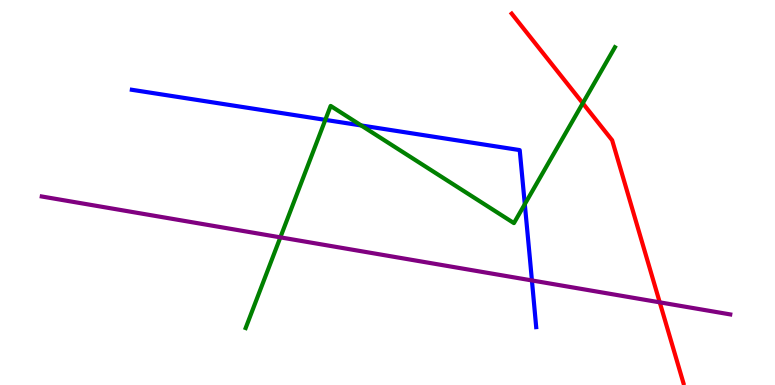[{'lines': ['blue', 'red'], 'intersections': []}, {'lines': ['green', 'red'], 'intersections': [{'x': 7.52, 'y': 7.32}]}, {'lines': ['purple', 'red'], 'intersections': [{'x': 8.51, 'y': 2.15}]}, {'lines': ['blue', 'green'], 'intersections': [{'x': 4.2, 'y': 6.89}, {'x': 4.66, 'y': 6.74}, {'x': 6.77, 'y': 4.7}]}, {'lines': ['blue', 'purple'], 'intersections': [{'x': 6.86, 'y': 2.72}]}, {'lines': ['green', 'purple'], 'intersections': [{'x': 3.62, 'y': 3.83}]}]